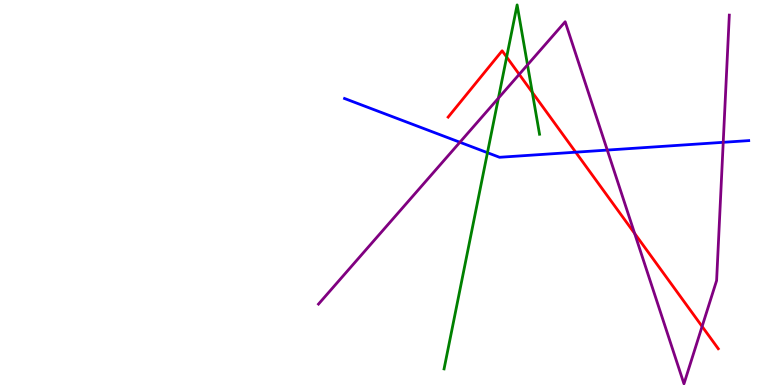[{'lines': ['blue', 'red'], 'intersections': [{'x': 7.43, 'y': 6.05}]}, {'lines': ['green', 'red'], 'intersections': [{'x': 6.54, 'y': 8.52}, {'x': 6.87, 'y': 7.6}]}, {'lines': ['purple', 'red'], 'intersections': [{'x': 6.7, 'y': 8.07}, {'x': 8.19, 'y': 3.94}, {'x': 9.06, 'y': 1.52}]}, {'lines': ['blue', 'green'], 'intersections': [{'x': 6.29, 'y': 6.03}]}, {'lines': ['blue', 'purple'], 'intersections': [{'x': 5.93, 'y': 6.31}, {'x': 7.84, 'y': 6.1}, {'x': 9.33, 'y': 6.3}]}, {'lines': ['green', 'purple'], 'intersections': [{'x': 6.43, 'y': 7.45}, {'x': 6.81, 'y': 8.32}]}]